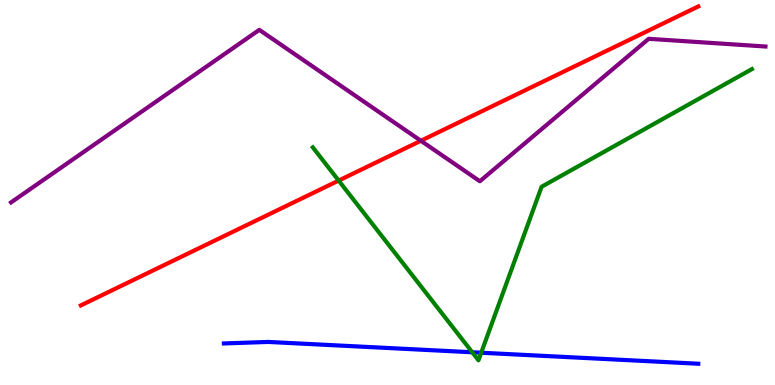[{'lines': ['blue', 'red'], 'intersections': []}, {'lines': ['green', 'red'], 'intersections': [{'x': 4.37, 'y': 5.31}]}, {'lines': ['purple', 'red'], 'intersections': [{'x': 5.43, 'y': 6.34}]}, {'lines': ['blue', 'green'], 'intersections': [{'x': 6.09, 'y': 0.85}, {'x': 6.21, 'y': 0.838}]}, {'lines': ['blue', 'purple'], 'intersections': []}, {'lines': ['green', 'purple'], 'intersections': []}]